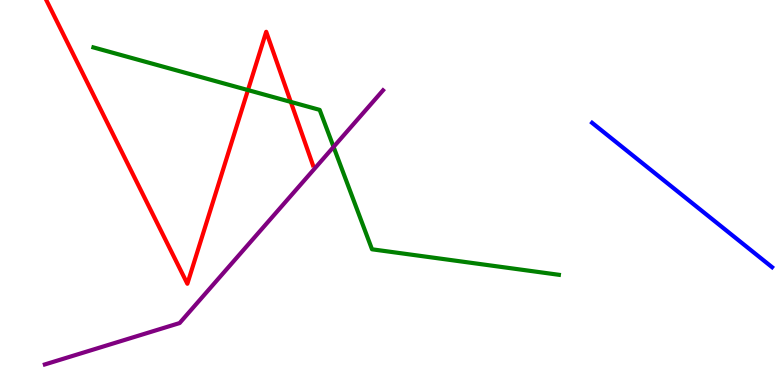[{'lines': ['blue', 'red'], 'intersections': []}, {'lines': ['green', 'red'], 'intersections': [{'x': 3.2, 'y': 7.66}, {'x': 3.75, 'y': 7.35}]}, {'lines': ['purple', 'red'], 'intersections': []}, {'lines': ['blue', 'green'], 'intersections': []}, {'lines': ['blue', 'purple'], 'intersections': []}, {'lines': ['green', 'purple'], 'intersections': [{'x': 4.3, 'y': 6.18}]}]